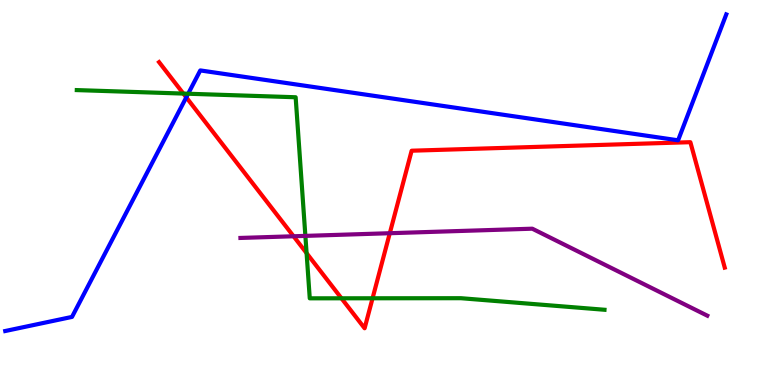[{'lines': ['blue', 'red'], 'intersections': [{'x': 2.4, 'y': 7.47}]}, {'lines': ['green', 'red'], 'intersections': [{'x': 2.37, 'y': 7.57}, {'x': 3.96, 'y': 3.42}, {'x': 4.41, 'y': 2.25}, {'x': 4.81, 'y': 2.25}]}, {'lines': ['purple', 'red'], 'intersections': [{'x': 3.79, 'y': 3.86}, {'x': 5.03, 'y': 3.94}]}, {'lines': ['blue', 'green'], 'intersections': [{'x': 2.43, 'y': 7.57}]}, {'lines': ['blue', 'purple'], 'intersections': []}, {'lines': ['green', 'purple'], 'intersections': [{'x': 3.94, 'y': 3.87}]}]